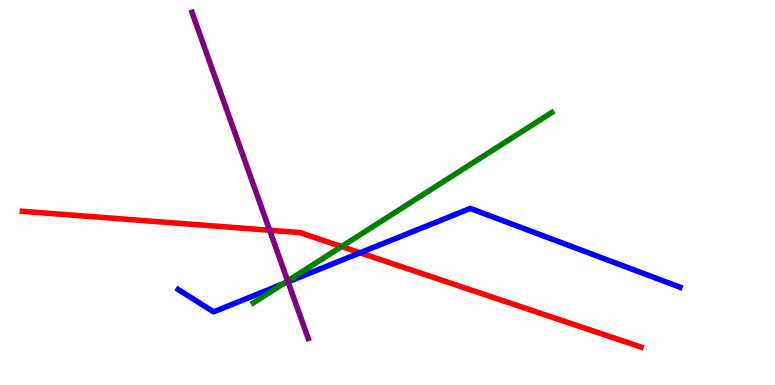[{'lines': ['blue', 'red'], 'intersections': [{'x': 4.65, 'y': 3.43}]}, {'lines': ['green', 'red'], 'intersections': [{'x': 4.41, 'y': 3.6}]}, {'lines': ['purple', 'red'], 'intersections': [{'x': 3.48, 'y': 4.02}]}, {'lines': ['blue', 'green'], 'intersections': [{'x': 3.66, 'y': 2.63}]}, {'lines': ['blue', 'purple'], 'intersections': [{'x': 3.72, 'y': 2.68}]}, {'lines': ['green', 'purple'], 'intersections': [{'x': 3.71, 'y': 2.7}]}]